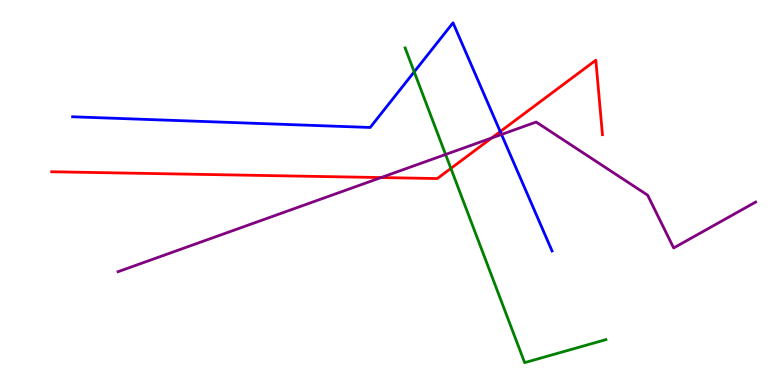[{'lines': ['blue', 'red'], 'intersections': [{'x': 6.45, 'y': 6.58}]}, {'lines': ['green', 'red'], 'intersections': [{'x': 5.82, 'y': 5.63}]}, {'lines': ['purple', 'red'], 'intersections': [{'x': 4.92, 'y': 5.39}, {'x': 6.34, 'y': 6.42}]}, {'lines': ['blue', 'green'], 'intersections': [{'x': 5.34, 'y': 8.13}]}, {'lines': ['blue', 'purple'], 'intersections': [{'x': 6.47, 'y': 6.51}]}, {'lines': ['green', 'purple'], 'intersections': [{'x': 5.75, 'y': 5.99}]}]